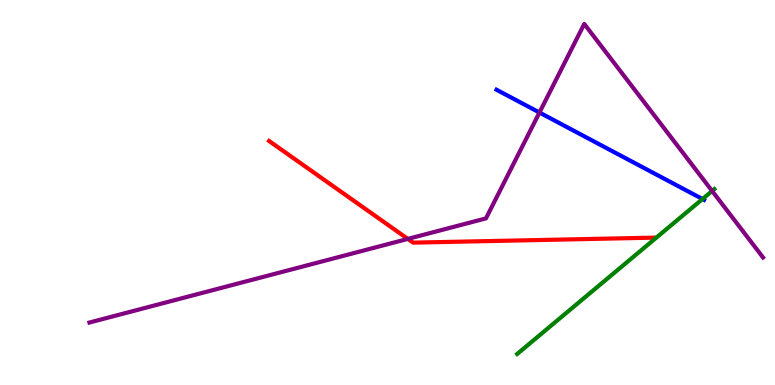[{'lines': ['blue', 'red'], 'intersections': []}, {'lines': ['green', 'red'], 'intersections': []}, {'lines': ['purple', 'red'], 'intersections': [{'x': 5.26, 'y': 3.79}]}, {'lines': ['blue', 'green'], 'intersections': [{'x': 9.06, 'y': 4.83}]}, {'lines': ['blue', 'purple'], 'intersections': [{'x': 6.96, 'y': 7.08}]}, {'lines': ['green', 'purple'], 'intersections': [{'x': 9.19, 'y': 5.04}]}]